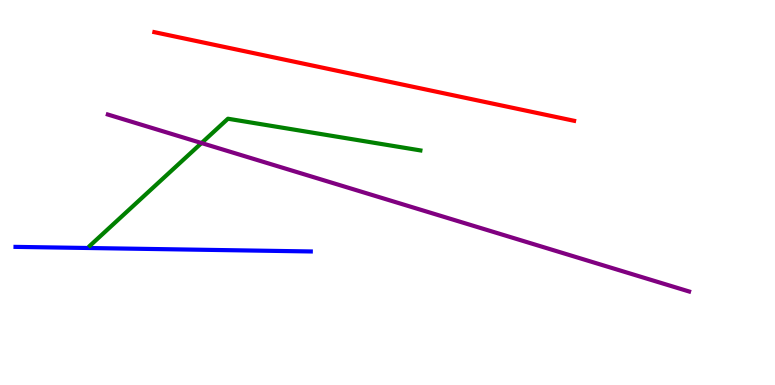[{'lines': ['blue', 'red'], 'intersections': []}, {'lines': ['green', 'red'], 'intersections': []}, {'lines': ['purple', 'red'], 'intersections': []}, {'lines': ['blue', 'green'], 'intersections': []}, {'lines': ['blue', 'purple'], 'intersections': []}, {'lines': ['green', 'purple'], 'intersections': [{'x': 2.6, 'y': 6.28}]}]